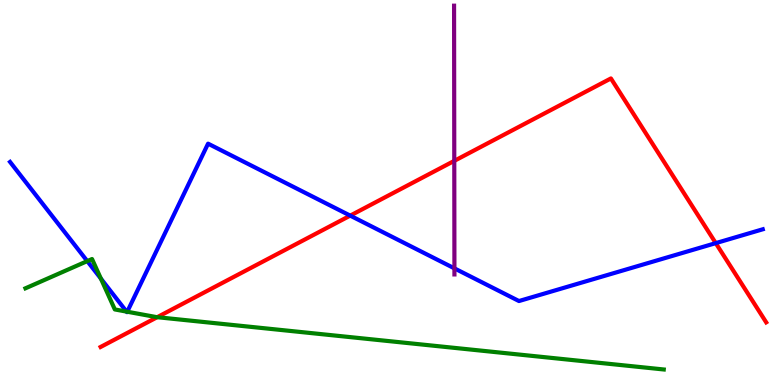[{'lines': ['blue', 'red'], 'intersections': [{'x': 4.52, 'y': 4.4}, {'x': 9.24, 'y': 3.69}]}, {'lines': ['green', 'red'], 'intersections': [{'x': 2.03, 'y': 1.76}]}, {'lines': ['purple', 'red'], 'intersections': [{'x': 5.86, 'y': 5.82}]}, {'lines': ['blue', 'green'], 'intersections': [{'x': 1.13, 'y': 3.22}, {'x': 1.3, 'y': 2.76}, {'x': 1.63, 'y': 1.91}, {'x': 1.64, 'y': 1.9}]}, {'lines': ['blue', 'purple'], 'intersections': [{'x': 5.86, 'y': 3.03}]}, {'lines': ['green', 'purple'], 'intersections': []}]